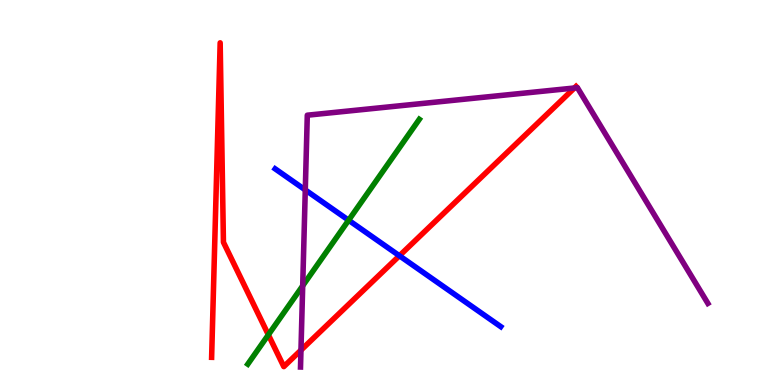[{'lines': ['blue', 'red'], 'intersections': [{'x': 5.15, 'y': 3.36}]}, {'lines': ['green', 'red'], 'intersections': [{'x': 3.46, 'y': 1.3}]}, {'lines': ['purple', 'red'], 'intersections': [{'x': 3.88, 'y': 0.905}, {'x': 7.41, 'y': 7.71}]}, {'lines': ['blue', 'green'], 'intersections': [{'x': 4.5, 'y': 4.28}]}, {'lines': ['blue', 'purple'], 'intersections': [{'x': 3.94, 'y': 5.07}]}, {'lines': ['green', 'purple'], 'intersections': [{'x': 3.91, 'y': 2.58}]}]